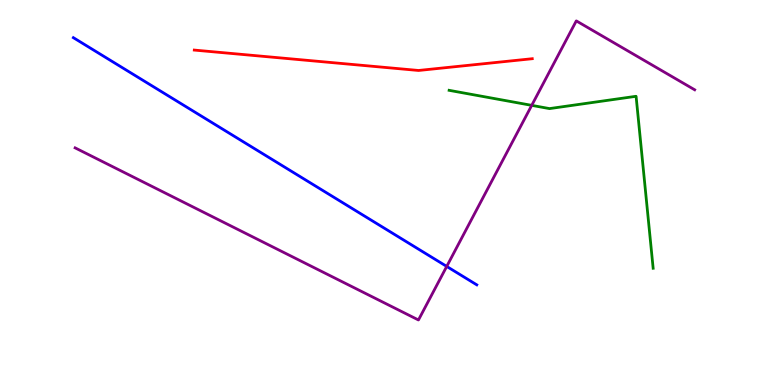[{'lines': ['blue', 'red'], 'intersections': []}, {'lines': ['green', 'red'], 'intersections': []}, {'lines': ['purple', 'red'], 'intersections': []}, {'lines': ['blue', 'green'], 'intersections': []}, {'lines': ['blue', 'purple'], 'intersections': [{'x': 5.76, 'y': 3.08}]}, {'lines': ['green', 'purple'], 'intersections': [{'x': 6.86, 'y': 7.26}]}]